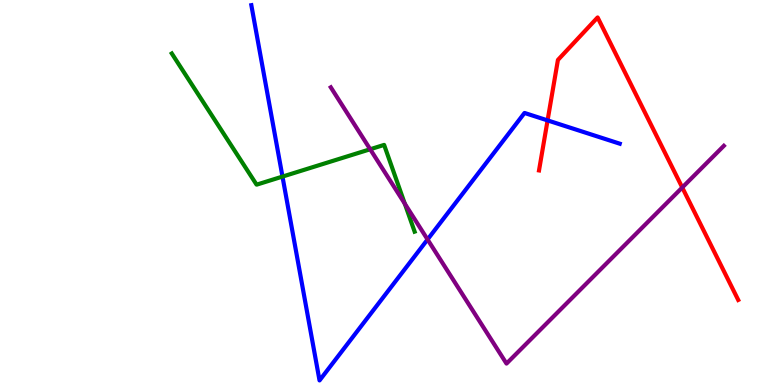[{'lines': ['blue', 'red'], 'intersections': [{'x': 7.07, 'y': 6.87}]}, {'lines': ['green', 'red'], 'intersections': []}, {'lines': ['purple', 'red'], 'intersections': [{'x': 8.8, 'y': 5.13}]}, {'lines': ['blue', 'green'], 'intersections': [{'x': 3.65, 'y': 5.41}]}, {'lines': ['blue', 'purple'], 'intersections': [{'x': 5.52, 'y': 3.78}]}, {'lines': ['green', 'purple'], 'intersections': [{'x': 4.78, 'y': 6.12}, {'x': 5.22, 'y': 4.71}]}]